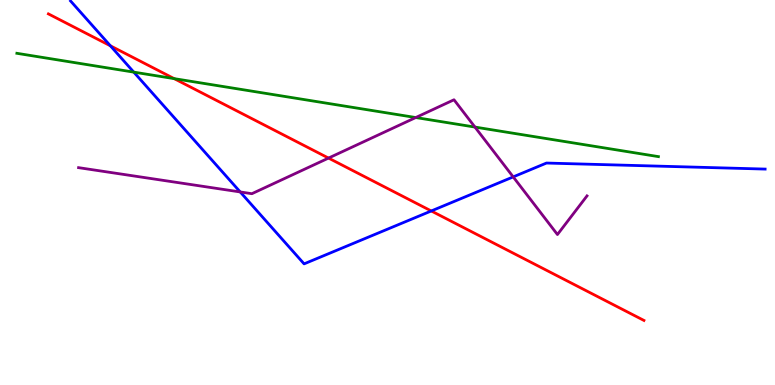[{'lines': ['blue', 'red'], 'intersections': [{'x': 1.42, 'y': 8.81}, {'x': 5.56, 'y': 4.52}]}, {'lines': ['green', 'red'], 'intersections': [{'x': 2.25, 'y': 7.96}]}, {'lines': ['purple', 'red'], 'intersections': [{'x': 4.24, 'y': 5.89}]}, {'lines': ['blue', 'green'], 'intersections': [{'x': 1.73, 'y': 8.13}]}, {'lines': ['blue', 'purple'], 'intersections': [{'x': 3.1, 'y': 5.01}, {'x': 6.62, 'y': 5.41}]}, {'lines': ['green', 'purple'], 'intersections': [{'x': 5.36, 'y': 6.95}, {'x': 6.13, 'y': 6.7}]}]